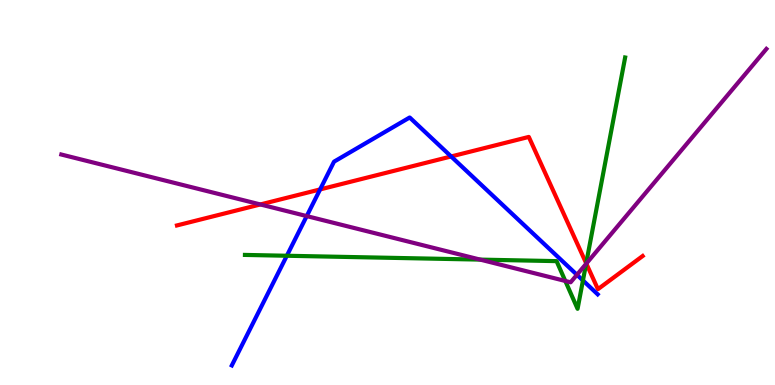[{'lines': ['blue', 'red'], 'intersections': [{'x': 4.13, 'y': 5.08}, {'x': 5.82, 'y': 5.94}]}, {'lines': ['green', 'red'], 'intersections': [{'x': 7.56, 'y': 3.16}]}, {'lines': ['purple', 'red'], 'intersections': [{'x': 3.36, 'y': 4.69}, {'x': 7.57, 'y': 3.15}]}, {'lines': ['blue', 'green'], 'intersections': [{'x': 3.7, 'y': 3.36}, {'x': 7.52, 'y': 2.72}]}, {'lines': ['blue', 'purple'], 'intersections': [{'x': 3.96, 'y': 4.39}, {'x': 7.44, 'y': 2.86}]}, {'lines': ['green', 'purple'], 'intersections': [{'x': 6.2, 'y': 3.26}, {'x': 7.29, 'y': 2.7}, {'x': 7.56, 'y': 3.15}]}]